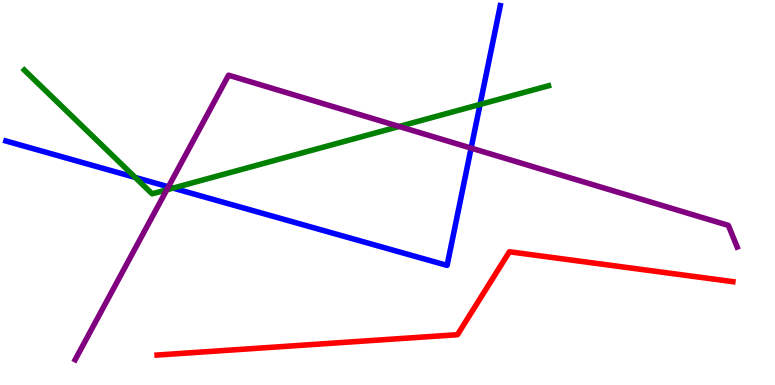[{'lines': ['blue', 'red'], 'intersections': []}, {'lines': ['green', 'red'], 'intersections': []}, {'lines': ['purple', 'red'], 'intersections': []}, {'lines': ['blue', 'green'], 'intersections': [{'x': 1.74, 'y': 5.39}, {'x': 2.23, 'y': 5.11}, {'x': 6.19, 'y': 7.29}]}, {'lines': ['blue', 'purple'], 'intersections': [{'x': 2.17, 'y': 5.15}, {'x': 6.08, 'y': 6.15}]}, {'lines': ['green', 'purple'], 'intersections': [{'x': 2.15, 'y': 5.07}, {'x': 5.15, 'y': 6.71}]}]